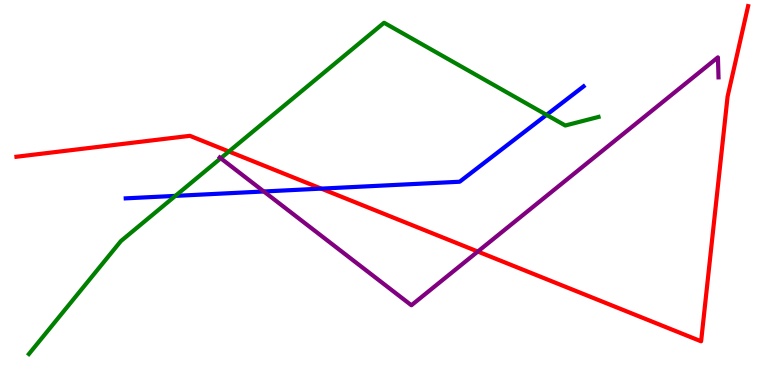[{'lines': ['blue', 'red'], 'intersections': [{'x': 4.15, 'y': 5.1}]}, {'lines': ['green', 'red'], 'intersections': [{'x': 2.95, 'y': 6.06}]}, {'lines': ['purple', 'red'], 'intersections': [{'x': 6.17, 'y': 3.47}]}, {'lines': ['blue', 'green'], 'intersections': [{'x': 2.26, 'y': 4.91}, {'x': 7.05, 'y': 7.02}]}, {'lines': ['blue', 'purple'], 'intersections': [{'x': 3.4, 'y': 5.03}]}, {'lines': ['green', 'purple'], 'intersections': [{'x': 2.85, 'y': 5.89}]}]